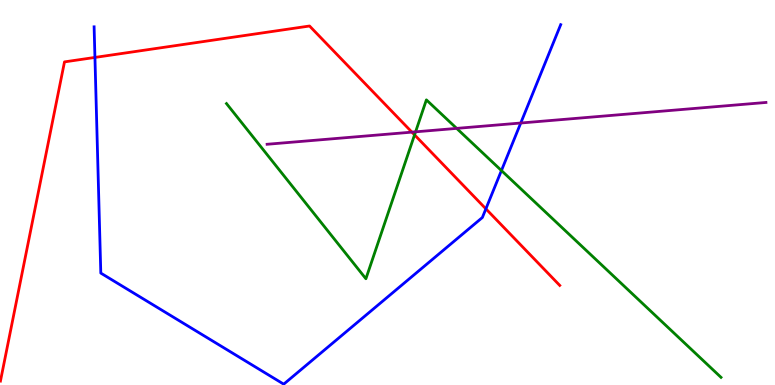[{'lines': ['blue', 'red'], 'intersections': [{'x': 1.22, 'y': 8.51}, {'x': 6.27, 'y': 4.58}]}, {'lines': ['green', 'red'], 'intersections': [{'x': 5.35, 'y': 6.5}]}, {'lines': ['purple', 'red'], 'intersections': [{'x': 5.31, 'y': 6.57}]}, {'lines': ['blue', 'green'], 'intersections': [{'x': 6.47, 'y': 5.57}]}, {'lines': ['blue', 'purple'], 'intersections': [{'x': 6.72, 'y': 6.8}]}, {'lines': ['green', 'purple'], 'intersections': [{'x': 5.36, 'y': 6.58}, {'x': 5.89, 'y': 6.67}]}]